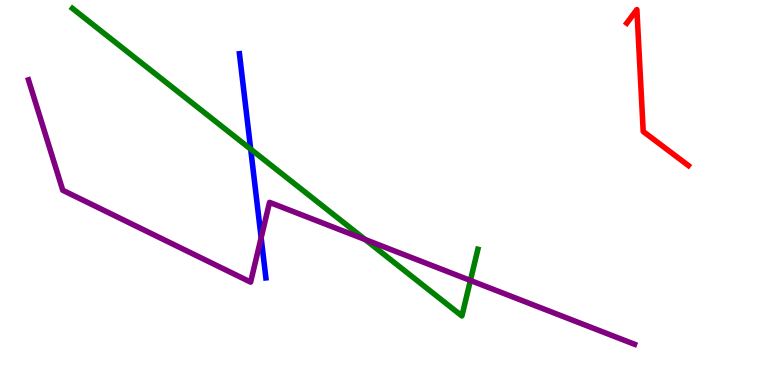[{'lines': ['blue', 'red'], 'intersections': []}, {'lines': ['green', 'red'], 'intersections': []}, {'lines': ['purple', 'red'], 'intersections': []}, {'lines': ['blue', 'green'], 'intersections': [{'x': 3.23, 'y': 6.13}]}, {'lines': ['blue', 'purple'], 'intersections': [{'x': 3.37, 'y': 3.82}]}, {'lines': ['green', 'purple'], 'intersections': [{'x': 4.71, 'y': 3.78}, {'x': 6.07, 'y': 2.72}]}]